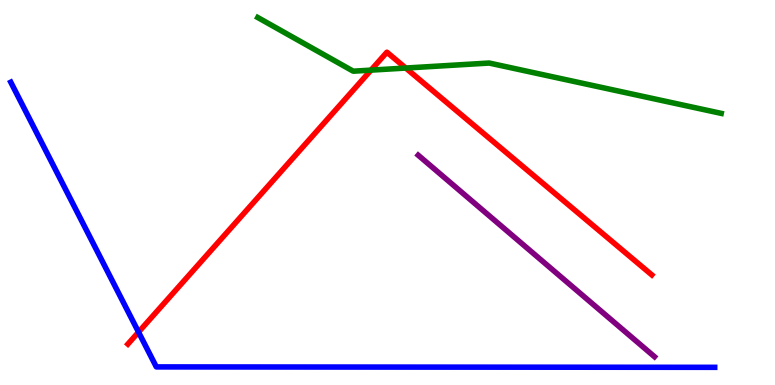[{'lines': ['blue', 'red'], 'intersections': [{'x': 1.79, 'y': 1.37}]}, {'lines': ['green', 'red'], 'intersections': [{'x': 4.79, 'y': 8.18}, {'x': 5.24, 'y': 8.23}]}, {'lines': ['purple', 'red'], 'intersections': []}, {'lines': ['blue', 'green'], 'intersections': []}, {'lines': ['blue', 'purple'], 'intersections': []}, {'lines': ['green', 'purple'], 'intersections': []}]